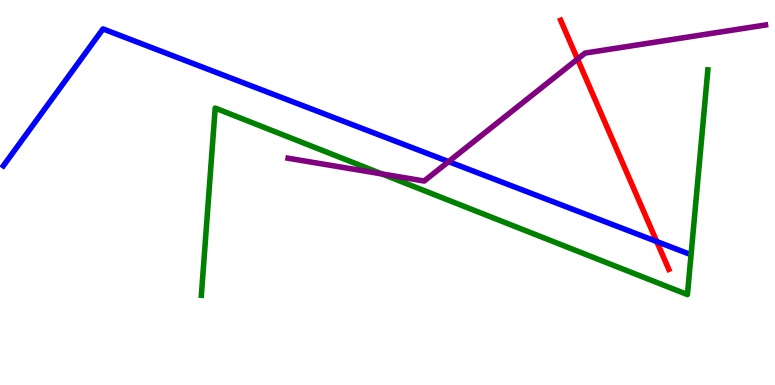[{'lines': ['blue', 'red'], 'intersections': [{'x': 8.47, 'y': 3.73}]}, {'lines': ['green', 'red'], 'intersections': []}, {'lines': ['purple', 'red'], 'intersections': [{'x': 7.45, 'y': 8.46}]}, {'lines': ['blue', 'green'], 'intersections': []}, {'lines': ['blue', 'purple'], 'intersections': [{'x': 5.79, 'y': 5.8}]}, {'lines': ['green', 'purple'], 'intersections': [{'x': 4.93, 'y': 5.48}]}]